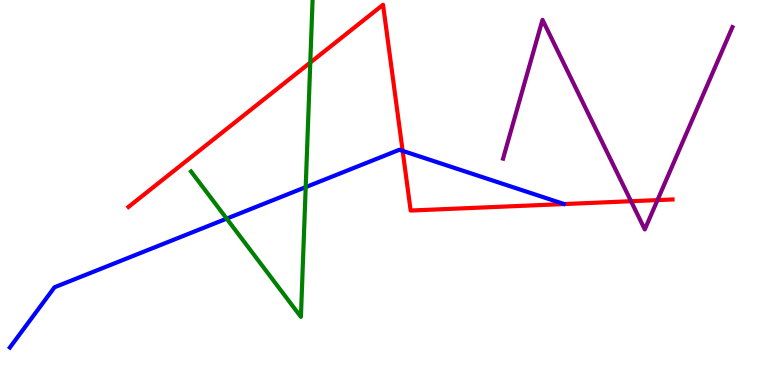[{'lines': ['blue', 'red'], 'intersections': [{'x': 5.2, 'y': 6.08}]}, {'lines': ['green', 'red'], 'intersections': [{'x': 4.0, 'y': 8.37}]}, {'lines': ['purple', 'red'], 'intersections': [{'x': 8.14, 'y': 4.77}, {'x': 8.48, 'y': 4.8}]}, {'lines': ['blue', 'green'], 'intersections': [{'x': 2.92, 'y': 4.32}, {'x': 3.94, 'y': 5.14}]}, {'lines': ['blue', 'purple'], 'intersections': []}, {'lines': ['green', 'purple'], 'intersections': []}]